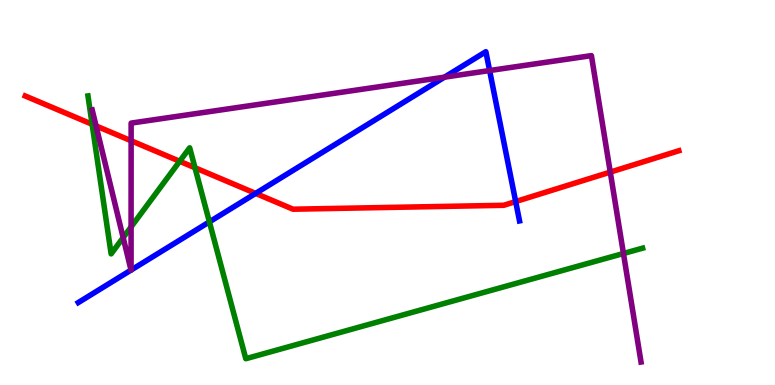[{'lines': ['blue', 'red'], 'intersections': [{'x': 3.3, 'y': 4.98}, {'x': 6.65, 'y': 4.76}]}, {'lines': ['green', 'red'], 'intersections': [{'x': 1.19, 'y': 6.77}, {'x': 2.32, 'y': 5.81}, {'x': 2.52, 'y': 5.64}]}, {'lines': ['purple', 'red'], 'intersections': [{'x': 1.24, 'y': 6.73}, {'x': 1.69, 'y': 6.34}, {'x': 7.87, 'y': 5.53}]}, {'lines': ['blue', 'green'], 'intersections': [{'x': 2.7, 'y': 4.24}]}, {'lines': ['blue', 'purple'], 'intersections': [{'x': 1.69, 'y': 2.98}, {'x': 1.69, 'y': 2.99}, {'x': 5.74, 'y': 8.0}, {'x': 6.32, 'y': 8.17}]}, {'lines': ['green', 'purple'], 'intersections': [{'x': 1.59, 'y': 3.83}, {'x': 1.69, 'y': 4.11}, {'x': 8.04, 'y': 3.42}]}]